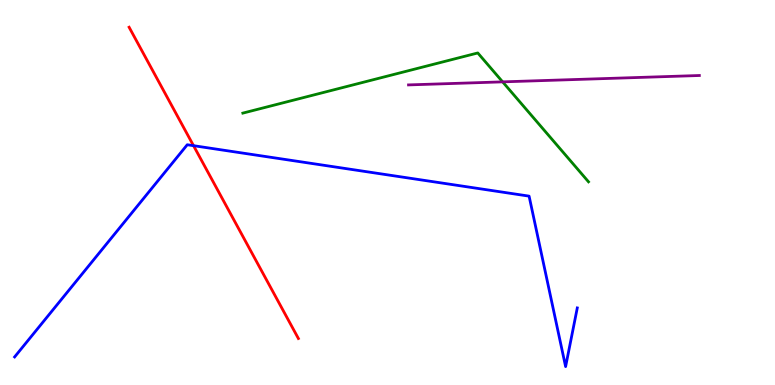[{'lines': ['blue', 'red'], 'intersections': [{'x': 2.5, 'y': 6.22}]}, {'lines': ['green', 'red'], 'intersections': []}, {'lines': ['purple', 'red'], 'intersections': []}, {'lines': ['blue', 'green'], 'intersections': []}, {'lines': ['blue', 'purple'], 'intersections': []}, {'lines': ['green', 'purple'], 'intersections': [{'x': 6.49, 'y': 7.87}]}]